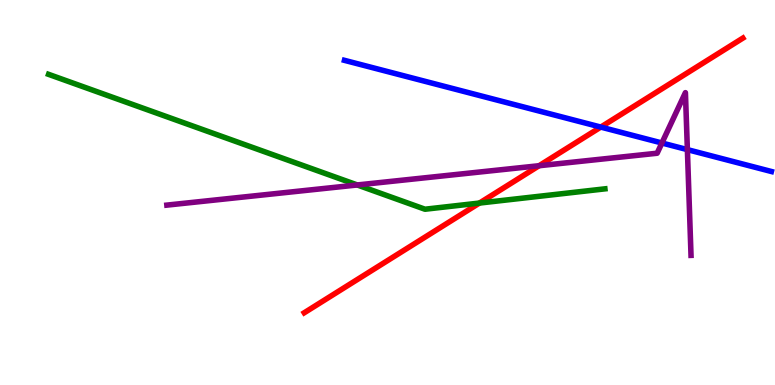[{'lines': ['blue', 'red'], 'intersections': [{'x': 7.75, 'y': 6.7}]}, {'lines': ['green', 'red'], 'intersections': [{'x': 6.19, 'y': 4.73}]}, {'lines': ['purple', 'red'], 'intersections': [{'x': 6.96, 'y': 5.7}]}, {'lines': ['blue', 'green'], 'intersections': []}, {'lines': ['blue', 'purple'], 'intersections': [{'x': 8.54, 'y': 6.29}, {'x': 8.87, 'y': 6.11}]}, {'lines': ['green', 'purple'], 'intersections': [{'x': 4.61, 'y': 5.2}]}]